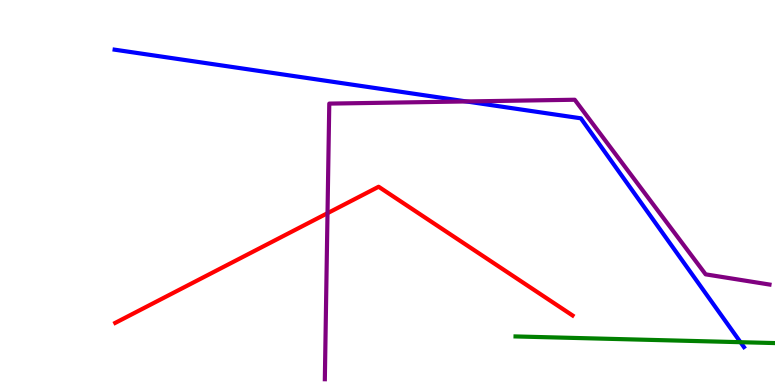[{'lines': ['blue', 'red'], 'intersections': []}, {'lines': ['green', 'red'], 'intersections': []}, {'lines': ['purple', 'red'], 'intersections': [{'x': 4.23, 'y': 4.46}]}, {'lines': ['blue', 'green'], 'intersections': [{'x': 9.55, 'y': 1.11}]}, {'lines': ['blue', 'purple'], 'intersections': [{'x': 6.02, 'y': 7.36}]}, {'lines': ['green', 'purple'], 'intersections': []}]